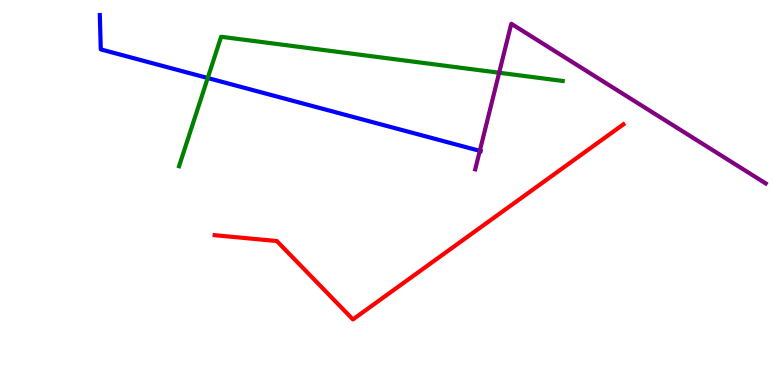[{'lines': ['blue', 'red'], 'intersections': []}, {'lines': ['green', 'red'], 'intersections': []}, {'lines': ['purple', 'red'], 'intersections': []}, {'lines': ['blue', 'green'], 'intersections': [{'x': 2.68, 'y': 7.97}]}, {'lines': ['blue', 'purple'], 'intersections': [{'x': 6.19, 'y': 6.08}]}, {'lines': ['green', 'purple'], 'intersections': [{'x': 6.44, 'y': 8.11}]}]